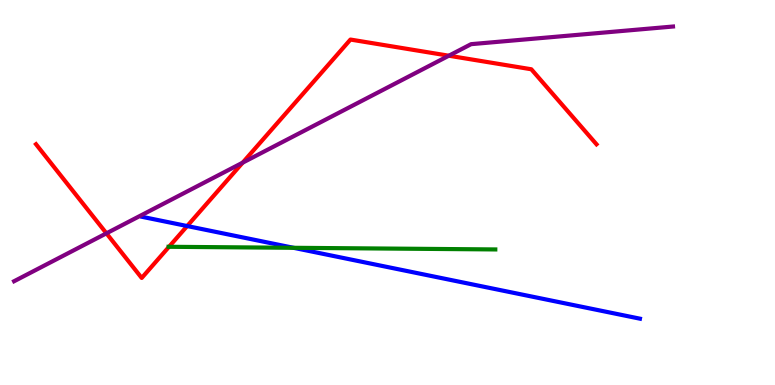[{'lines': ['blue', 'red'], 'intersections': [{'x': 2.42, 'y': 4.13}]}, {'lines': ['green', 'red'], 'intersections': [{'x': 2.18, 'y': 3.59}]}, {'lines': ['purple', 'red'], 'intersections': [{'x': 1.37, 'y': 3.94}, {'x': 3.13, 'y': 5.78}, {'x': 5.79, 'y': 8.55}]}, {'lines': ['blue', 'green'], 'intersections': [{'x': 3.79, 'y': 3.56}]}, {'lines': ['blue', 'purple'], 'intersections': []}, {'lines': ['green', 'purple'], 'intersections': []}]